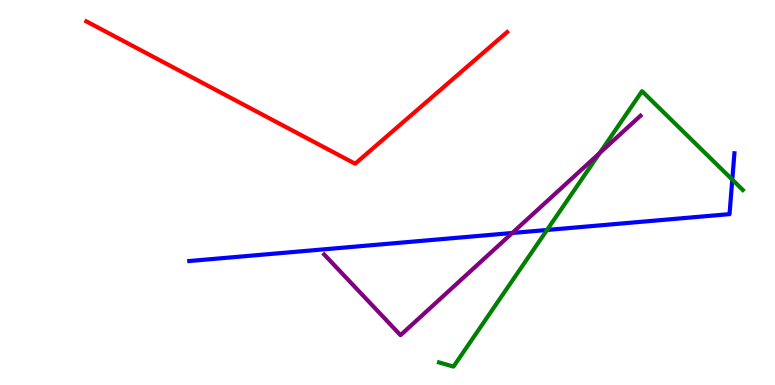[{'lines': ['blue', 'red'], 'intersections': []}, {'lines': ['green', 'red'], 'intersections': []}, {'lines': ['purple', 'red'], 'intersections': []}, {'lines': ['blue', 'green'], 'intersections': [{'x': 7.06, 'y': 4.03}, {'x': 9.45, 'y': 5.33}]}, {'lines': ['blue', 'purple'], 'intersections': [{'x': 6.61, 'y': 3.95}]}, {'lines': ['green', 'purple'], 'intersections': [{'x': 7.74, 'y': 6.02}]}]